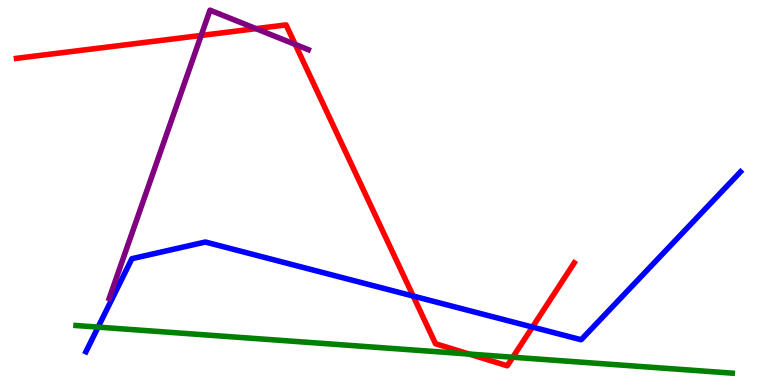[{'lines': ['blue', 'red'], 'intersections': [{'x': 5.33, 'y': 2.31}, {'x': 6.87, 'y': 1.5}]}, {'lines': ['green', 'red'], 'intersections': [{'x': 6.05, 'y': 0.804}, {'x': 6.62, 'y': 0.721}]}, {'lines': ['purple', 'red'], 'intersections': [{'x': 2.6, 'y': 9.08}, {'x': 3.3, 'y': 9.26}, {'x': 3.81, 'y': 8.85}]}, {'lines': ['blue', 'green'], 'intersections': [{'x': 1.27, 'y': 1.5}]}, {'lines': ['blue', 'purple'], 'intersections': []}, {'lines': ['green', 'purple'], 'intersections': []}]